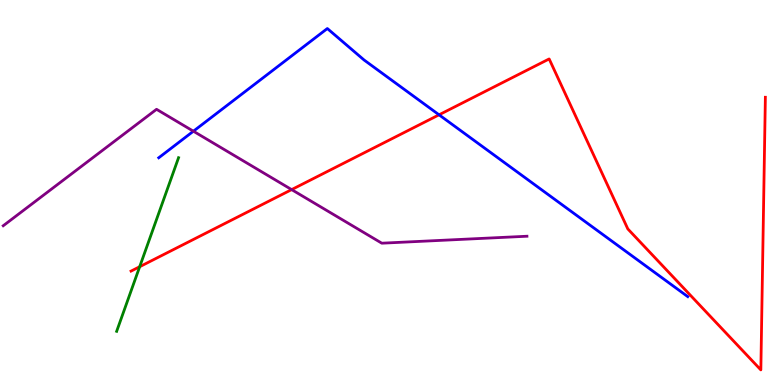[{'lines': ['blue', 'red'], 'intersections': [{'x': 5.67, 'y': 7.02}]}, {'lines': ['green', 'red'], 'intersections': [{'x': 1.8, 'y': 3.07}]}, {'lines': ['purple', 'red'], 'intersections': [{'x': 3.76, 'y': 5.08}]}, {'lines': ['blue', 'green'], 'intersections': []}, {'lines': ['blue', 'purple'], 'intersections': [{'x': 2.5, 'y': 6.59}]}, {'lines': ['green', 'purple'], 'intersections': []}]